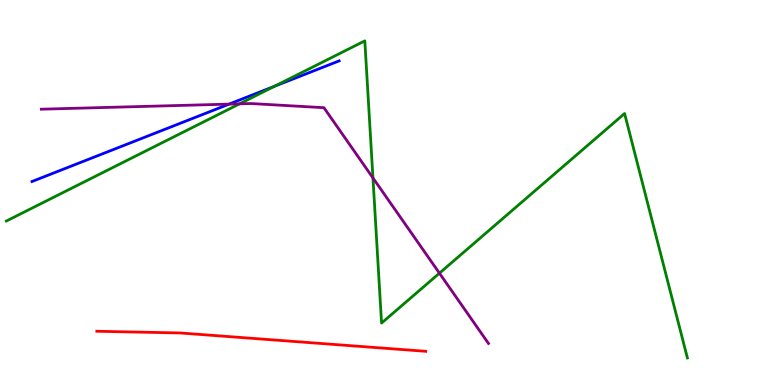[{'lines': ['blue', 'red'], 'intersections': []}, {'lines': ['green', 'red'], 'intersections': []}, {'lines': ['purple', 'red'], 'intersections': []}, {'lines': ['blue', 'green'], 'intersections': [{'x': 3.54, 'y': 7.76}]}, {'lines': ['blue', 'purple'], 'intersections': [{'x': 2.96, 'y': 7.3}]}, {'lines': ['green', 'purple'], 'intersections': [{'x': 3.09, 'y': 7.3}, {'x': 4.81, 'y': 5.38}, {'x': 5.67, 'y': 2.9}]}]